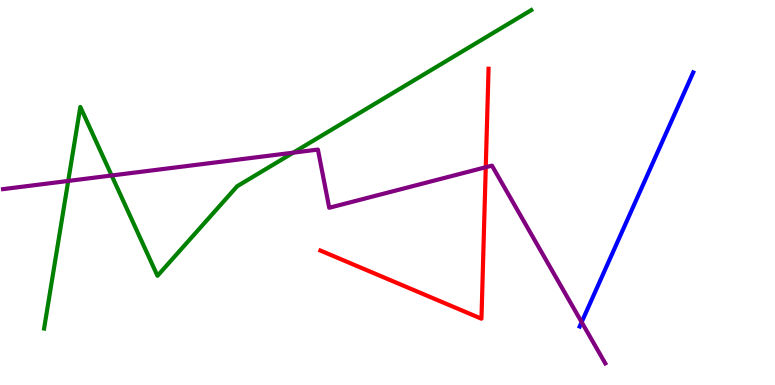[{'lines': ['blue', 'red'], 'intersections': []}, {'lines': ['green', 'red'], 'intersections': []}, {'lines': ['purple', 'red'], 'intersections': [{'x': 6.27, 'y': 5.66}]}, {'lines': ['blue', 'green'], 'intersections': []}, {'lines': ['blue', 'purple'], 'intersections': [{'x': 7.51, 'y': 1.63}]}, {'lines': ['green', 'purple'], 'intersections': [{'x': 0.88, 'y': 5.3}, {'x': 1.44, 'y': 5.44}, {'x': 3.78, 'y': 6.03}]}]